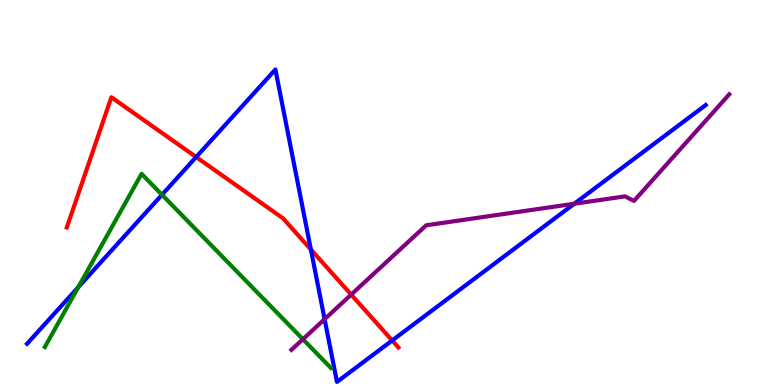[{'lines': ['blue', 'red'], 'intersections': [{'x': 2.53, 'y': 5.92}, {'x': 4.01, 'y': 3.52}, {'x': 5.06, 'y': 1.16}]}, {'lines': ['green', 'red'], 'intersections': []}, {'lines': ['purple', 'red'], 'intersections': [{'x': 4.53, 'y': 2.35}]}, {'lines': ['blue', 'green'], 'intersections': [{'x': 1.01, 'y': 2.54}, {'x': 2.09, 'y': 4.94}]}, {'lines': ['blue', 'purple'], 'intersections': [{'x': 4.19, 'y': 1.71}, {'x': 7.41, 'y': 4.71}]}, {'lines': ['green', 'purple'], 'intersections': [{'x': 3.91, 'y': 1.19}]}]